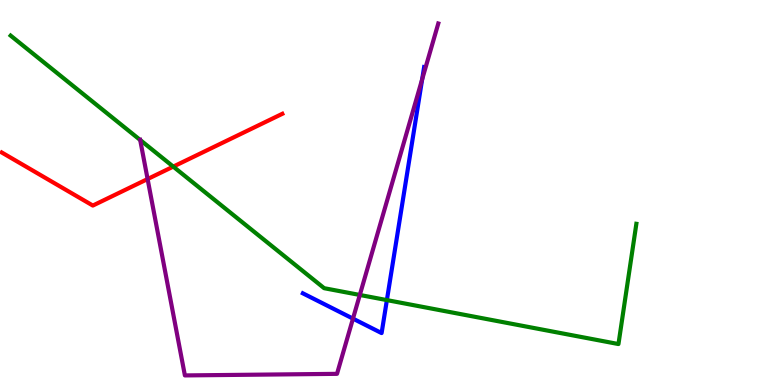[{'lines': ['blue', 'red'], 'intersections': []}, {'lines': ['green', 'red'], 'intersections': [{'x': 2.24, 'y': 5.67}]}, {'lines': ['purple', 'red'], 'intersections': [{'x': 1.9, 'y': 5.35}]}, {'lines': ['blue', 'green'], 'intersections': [{'x': 4.99, 'y': 2.21}]}, {'lines': ['blue', 'purple'], 'intersections': [{'x': 4.55, 'y': 1.72}, {'x': 5.45, 'y': 7.94}]}, {'lines': ['green', 'purple'], 'intersections': [{'x': 1.81, 'y': 6.36}, {'x': 4.64, 'y': 2.34}]}]